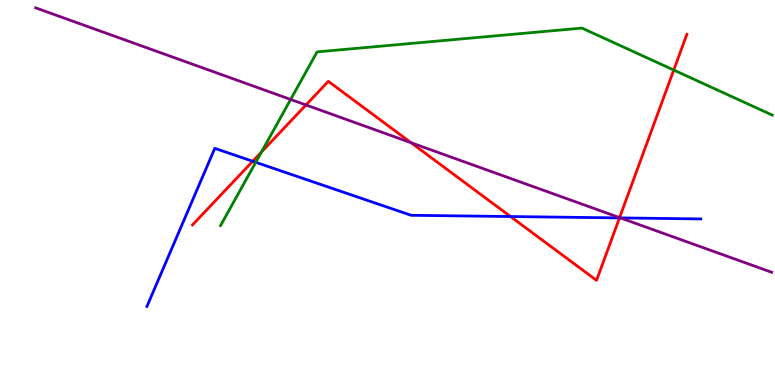[{'lines': ['blue', 'red'], 'intersections': [{'x': 3.26, 'y': 5.81}, {'x': 6.59, 'y': 4.38}, {'x': 7.99, 'y': 4.34}]}, {'lines': ['green', 'red'], 'intersections': [{'x': 3.37, 'y': 6.05}, {'x': 8.69, 'y': 8.18}]}, {'lines': ['purple', 'red'], 'intersections': [{'x': 3.95, 'y': 7.27}, {'x': 5.3, 'y': 6.29}, {'x': 7.99, 'y': 4.35}]}, {'lines': ['blue', 'green'], 'intersections': [{'x': 3.3, 'y': 5.78}]}, {'lines': ['blue', 'purple'], 'intersections': [{'x': 8.01, 'y': 4.34}]}, {'lines': ['green', 'purple'], 'intersections': [{'x': 3.75, 'y': 7.42}]}]